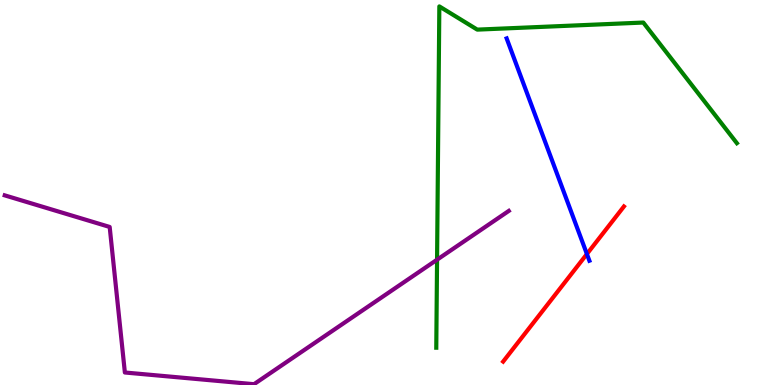[{'lines': ['blue', 'red'], 'intersections': [{'x': 7.57, 'y': 3.4}]}, {'lines': ['green', 'red'], 'intersections': []}, {'lines': ['purple', 'red'], 'intersections': []}, {'lines': ['blue', 'green'], 'intersections': []}, {'lines': ['blue', 'purple'], 'intersections': []}, {'lines': ['green', 'purple'], 'intersections': [{'x': 5.64, 'y': 3.25}]}]